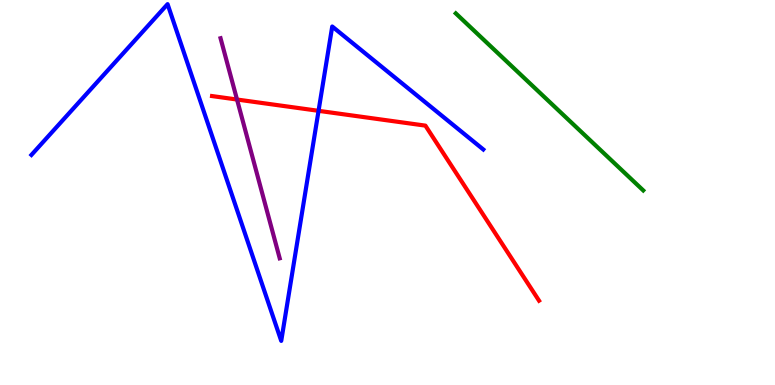[{'lines': ['blue', 'red'], 'intersections': [{'x': 4.11, 'y': 7.12}]}, {'lines': ['green', 'red'], 'intersections': []}, {'lines': ['purple', 'red'], 'intersections': [{'x': 3.06, 'y': 7.41}]}, {'lines': ['blue', 'green'], 'intersections': []}, {'lines': ['blue', 'purple'], 'intersections': []}, {'lines': ['green', 'purple'], 'intersections': []}]